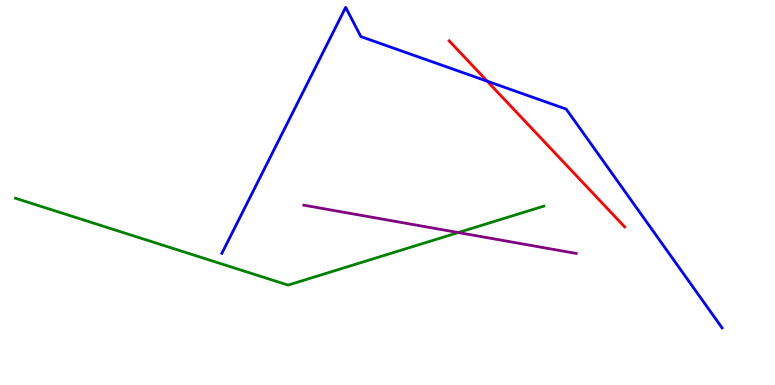[{'lines': ['blue', 'red'], 'intersections': [{'x': 6.29, 'y': 7.89}]}, {'lines': ['green', 'red'], 'intersections': []}, {'lines': ['purple', 'red'], 'intersections': []}, {'lines': ['blue', 'green'], 'intersections': []}, {'lines': ['blue', 'purple'], 'intersections': []}, {'lines': ['green', 'purple'], 'intersections': [{'x': 5.91, 'y': 3.96}]}]